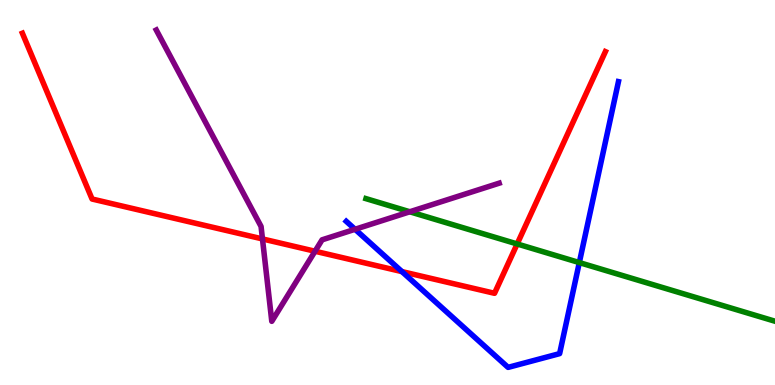[{'lines': ['blue', 'red'], 'intersections': [{'x': 5.19, 'y': 2.95}]}, {'lines': ['green', 'red'], 'intersections': [{'x': 6.67, 'y': 3.66}]}, {'lines': ['purple', 'red'], 'intersections': [{'x': 3.39, 'y': 3.79}, {'x': 4.06, 'y': 3.47}]}, {'lines': ['blue', 'green'], 'intersections': [{'x': 7.48, 'y': 3.18}]}, {'lines': ['blue', 'purple'], 'intersections': [{'x': 4.58, 'y': 4.04}]}, {'lines': ['green', 'purple'], 'intersections': [{'x': 5.29, 'y': 4.5}]}]